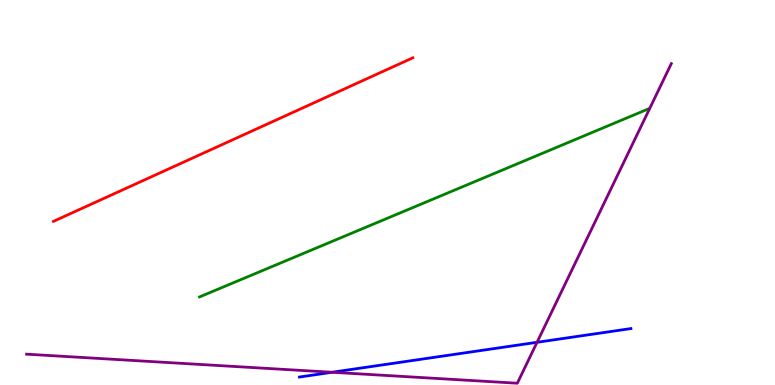[{'lines': ['blue', 'red'], 'intersections': []}, {'lines': ['green', 'red'], 'intersections': []}, {'lines': ['purple', 'red'], 'intersections': []}, {'lines': ['blue', 'green'], 'intersections': []}, {'lines': ['blue', 'purple'], 'intersections': [{'x': 4.29, 'y': 0.331}, {'x': 6.93, 'y': 1.11}]}, {'lines': ['green', 'purple'], 'intersections': []}]